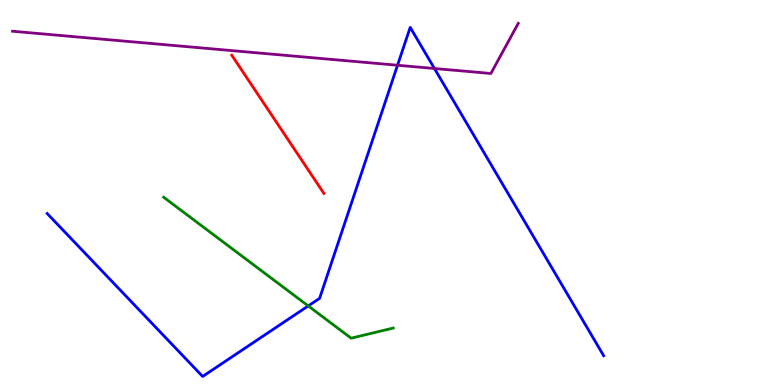[{'lines': ['blue', 'red'], 'intersections': []}, {'lines': ['green', 'red'], 'intersections': []}, {'lines': ['purple', 'red'], 'intersections': []}, {'lines': ['blue', 'green'], 'intersections': [{'x': 3.98, 'y': 2.05}]}, {'lines': ['blue', 'purple'], 'intersections': [{'x': 5.13, 'y': 8.31}, {'x': 5.61, 'y': 8.22}]}, {'lines': ['green', 'purple'], 'intersections': []}]